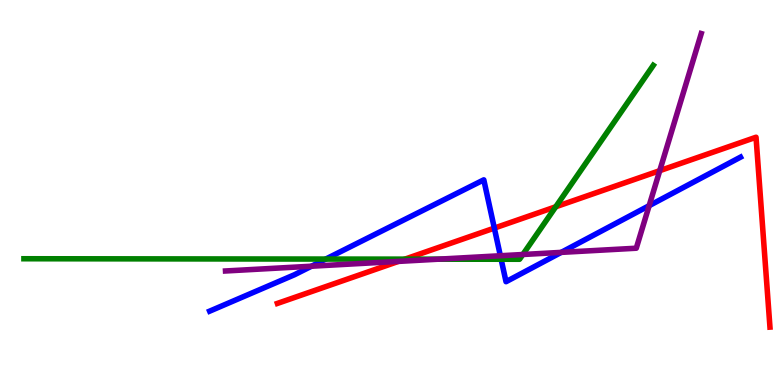[{'lines': ['blue', 'red'], 'intersections': [{'x': 6.38, 'y': 4.08}]}, {'lines': ['green', 'red'], 'intersections': [{'x': 5.22, 'y': 3.27}, {'x': 7.17, 'y': 4.63}]}, {'lines': ['purple', 'red'], 'intersections': [{'x': 5.14, 'y': 3.21}, {'x': 8.51, 'y': 5.57}]}, {'lines': ['blue', 'green'], 'intersections': [{'x': 4.2, 'y': 3.27}, {'x': 6.47, 'y': 3.27}]}, {'lines': ['blue', 'purple'], 'intersections': [{'x': 4.02, 'y': 3.09}, {'x': 6.46, 'y': 3.36}, {'x': 7.24, 'y': 3.44}, {'x': 8.38, 'y': 4.66}]}, {'lines': ['green', 'purple'], 'intersections': [{'x': 5.66, 'y': 3.27}, {'x': 6.75, 'y': 3.39}]}]